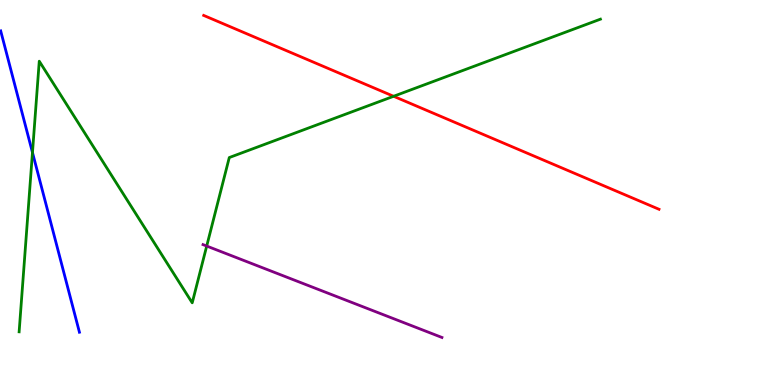[{'lines': ['blue', 'red'], 'intersections': []}, {'lines': ['green', 'red'], 'intersections': [{'x': 5.08, 'y': 7.5}]}, {'lines': ['purple', 'red'], 'intersections': []}, {'lines': ['blue', 'green'], 'intersections': [{'x': 0.419, 'y': 6.04}]}, {'lines': ['blue', 'purple'], 'intersections': []}, {'lines': ['green', 'purple'], 'intersections': [{'x': 2.67, 'y': 3.61}]}]